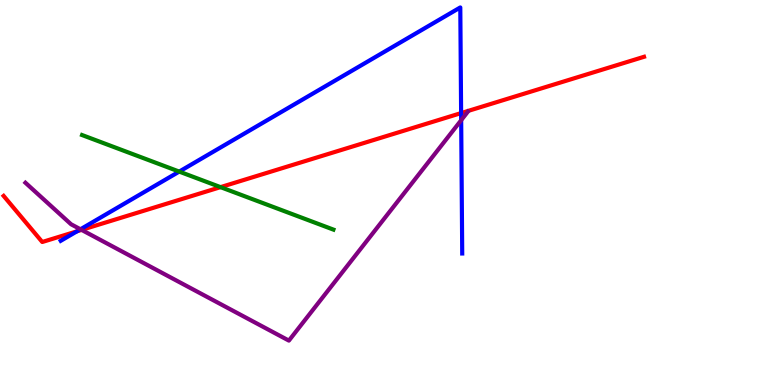[{'lines': ['blue', 'red'], 'intersections': [{'x': 0.993, 'y': 3.99}, {'x': 5.95, 'y': 7.06}]}, {'lines': ['green', 'red'], 'intersections': [{'x': 2.85, 'y': 5.14}]}, {'lines': ['purple', 'red'], 'intersections': [{'x': 1.05, 'y': 4.03}]}, {'lines': ['blue', 'green'], 'intersections': [{'x': 2.31, 'y': 5.54}]}, {'lines': ['blue', 'purple'], 'intersections': [{'x': 1.04, 'y': 4.04}, {'x': 5.95, 'y': 6.88}]}, {'lines': ['green', 'purple'], 'intersections': []}]